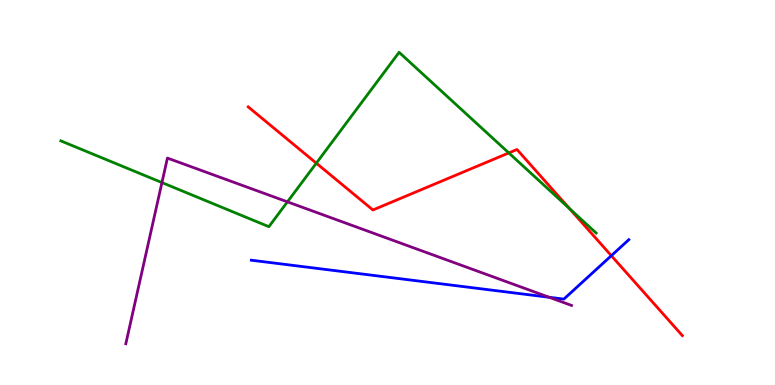[{'lines': ['blue', 'red'], 'intersections': [{'x': 7.89, 'y': 3.36}]}, {'lines': ['green', 'red'], 'intersections': [{'x': 4.08, 'y': 5.76}, {'x': 6.57, 'y': 6.03}, {'x': 7.35, 'y': 4.58}]}, {'lines': ['purple', 'red'], 'intersections': []}, {'lines': ['blue', 'green'], 'intersections': []}, {'lines': ['blue', 'purple'], 'intersections': [{'x': 7.09, 'y': 2.28}]}, {'lines': ['green', 'purple'], 'intersections': [{'x': 2.09, 'y': 5.26}, {'x': 3.71, 'y': 4.76}]}]